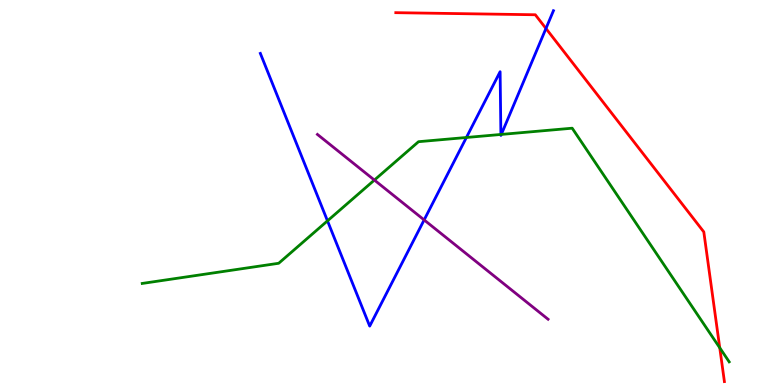[{'lines': ['blue', 'red'], 'intersections': [{'x': 7.04, 'y': 9.26}]}, {'lines': ['green', 'red'], 'intersections': [{'x': 9.29, 'y': 0.966}]}, {'lines': ['purple', 'red'], 'intersections': []}, {'lines': ['blue', 'green'], 'intersections': [{'x': 4.23, 'y': 4.26}, {'x': 6.02, 'y': 6.43}, {'x': 6.46, 'y': 6.51}, {'x': 6.47, 'y': 6.51}]}, {'lines': ['blue', 'purple'], 'intersections': [{'x': 5.47, 'y': 4.29}]}, {'lines': ['green', 'purple'], 'intersections': [{'x': 4.83, 'y': 5.32}]}]